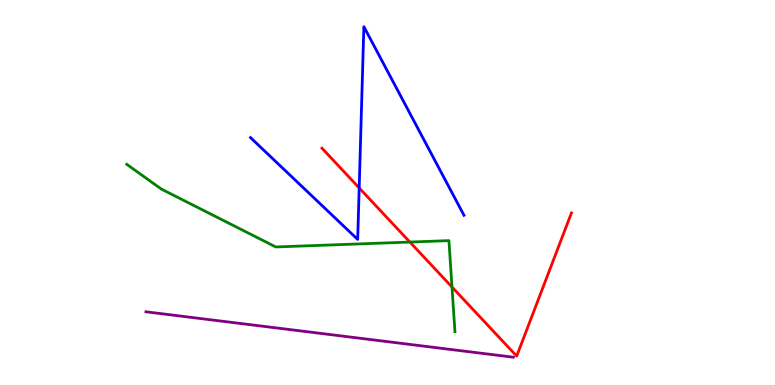[{'lines': ['blue', 'red'], 'intersections': [{'x': 4.63, 'y': 5.12}]}, {'lines': ['green', 'red'], 'intersections': [{'x': 5.29, 'y': 3.71}, {'x': 5.83, 'y': 2.54}]}, {'lines': ['purple', 'red'], 'intersections': []}, {'lines': ['blue', 'green'], 'intersections': []}, {'lines': ['blue', 'purple'], 'intersections': []}, {'lines': ['green', 'purple'], 'intersections': []}]